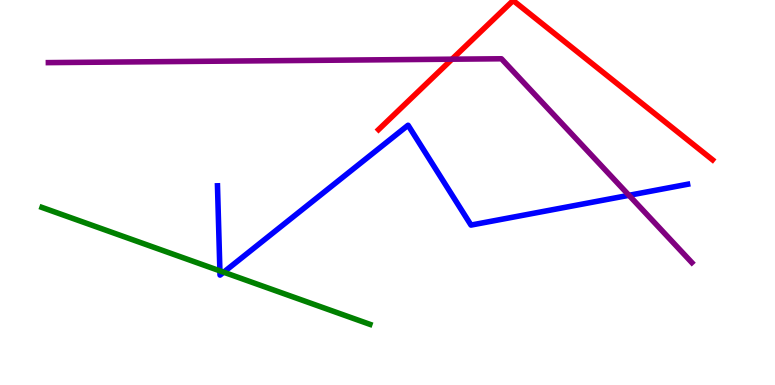[{'lines': ['blue', 'red'], 'intersections': []}, {'lines': ['green', 'red'], 'intersections': []}, {'lines': ['purple', 'red'], 'intersections': [{'x': 5.83, 'y': 8.46}]}, {'lines': ['blue', 'green'], 'intersections': [{'x': 2.84, 'y': 2.96}, {'x': 2.89, 'y': 2.93}]}, {'lines': ['blue', 'purple'], 'intersections': [{'x': 8.12, 'y': 4.93}]}, {'lines': ['green', 'purple'], 'intersections': []}]